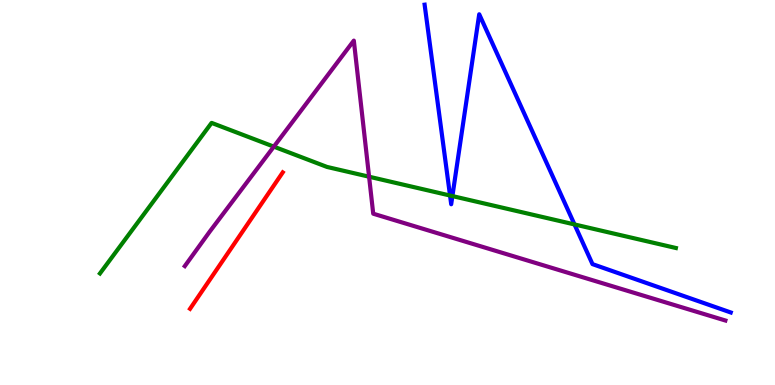[{'lines': ['blue', 'red'], 'intersections': []}, {'lines': ['green', 'red'], 'intersections': []}, {'lines': ['purple', 'red'], 'intersections': []}, {'lines': ['blue', 'green'], 'intersections': [{'x': 5.81, 'y': 4.92}, {'x': 5.84, 'y': 4.91}, {'x': 7.41, 'y': 4.17}]}, {'lines': ['blue', 'purple'], 'intersections': []}, {'lines': ['green', 'purple'], 'intersections': [{'x': 3.53, 'y': 6.19}, {'x': 4.76, 'y': 5.41}]}]